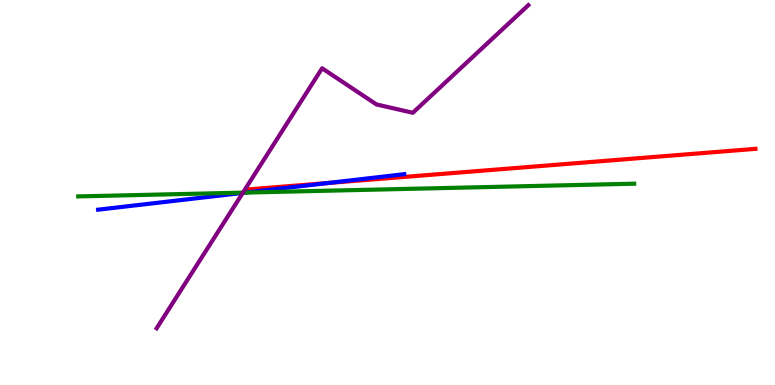[{'lines': ['blue', 'red'], 'intersections': [{'x': 4.23, 'y': 5.25}]}, {'lines': ['green', 'red'], 'intersections': []}, {'lines': ['purple', 'red'], 'intersections': []}, {'lines': ['blue', 'green'], 'intersections': [{'x': 3.17, 'y': 5.0}]}, {'lines': ['blue', 'purple'], 'intersections': [{'x': 3.13, 'y': 4.99}]}, {'lines': ['green', 'purple'], 'intersections': [{'x': 3.13, 'y': 5.0}]}]